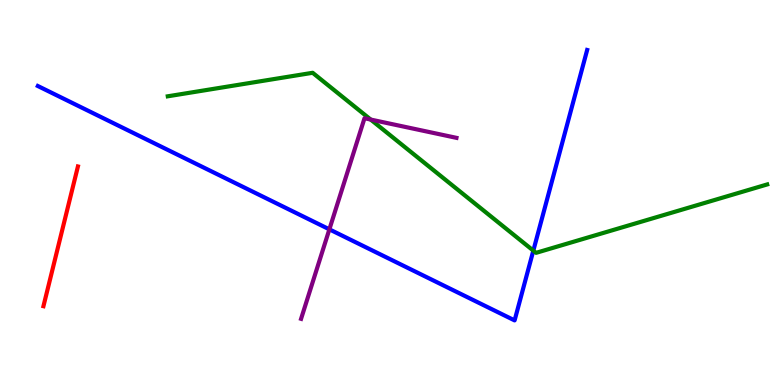[{'lines': ['blue', 'red'], 'intersections': []}, {'lines': ['green', 'red'], 'intersections': []}, {'lines': ['purple', 'red'], 'intersections': []}, {'lines': ['blue', 'green'], 'intersections': [{'x': 6.88, 'y': 3.49}]}, {'lines': ['blue', 'purple'], 'intersections': [{'x': 4.25, 'y': 4.04}]}, {'lines': ['green', 'purple'], 'intersections': [{'x': 4.78, 'y': 6.89}]}]